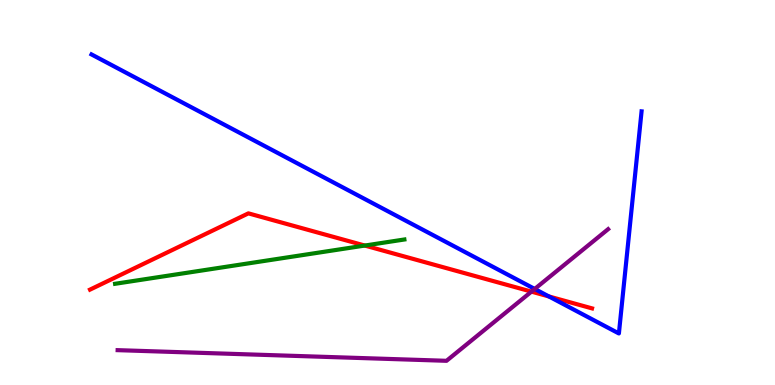[{'lines': ['blue', 'red'], 'intersections': [{'x': 7.08, 'y': 2.3}]}, {'lines': ['green', 'red'], 'intersections': [{'x': 4.71, 'y': 3.62}]}, {'lines': ['purple', 'red'], 'intersections': [{'x': 6.86, 'y': 2.43}]}, {'lines': ['blue', 'green'], 'intersections': []}, {'lines': ['blue', 'purple'], 'intersections': [{'x': 6.9, 'y': 2.49}]}, {'lines': ['green', 'purple'], 'intersections': []}]